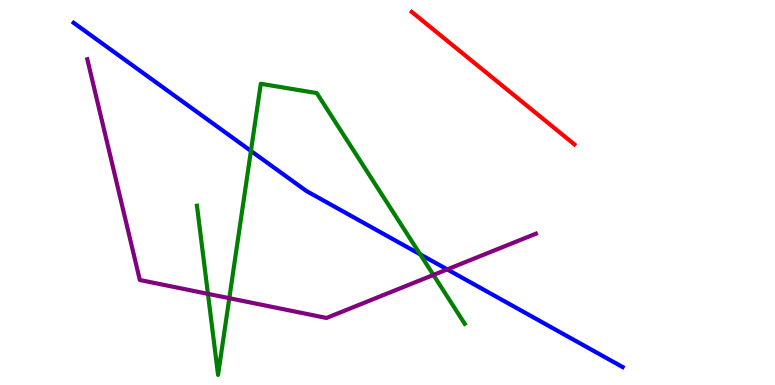[{'lines': ['blue', 'red'], 'intersections': []}, {'lines': ['green', 'red'], 'intersections': []}, {'lines': ['purple', 'red'], 'intersections': []}, {'lines': ['blue', 'green'], 'intersections': [{'x': 3.24, 'y': 6.08}, {'x': 5.42, 'y': 3.39}]}, {'lines': ['blue', 'purple'], 'intersections': [{'x': 5.77, 'y': 3.0}]}, {'lines': ['green', 'purple'], 'intersections': [{'x': 2.68, 'y': 2.37}, {'x': 2.96, 'y': 2.25}, {'x': 5.59, 'y': 2.86}]}]